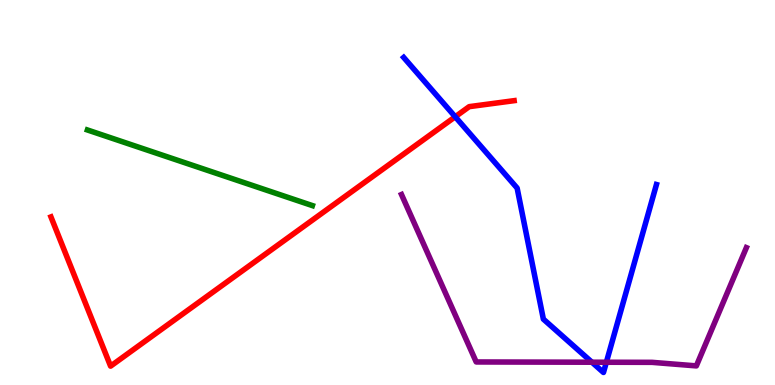[{'lines': ['blue', 'red'], 'intersections': [{'x': 5.87, 'y': 6.97}]}, {'lines': ['green', 'red'], 'intersections': []}, {'lines': ['purple', 'red'], 'intersections': []}, {'lines': ['blue', 'green'], 'intersections': []}, {'lines': ['blue', 'purple'], 'intersections': [{'x': 7.64, 'y': 0.592}, {'x': 7.82, 'y': 0.591}]}, {'lines': ['green', 'purple'], 'intersections': []}]